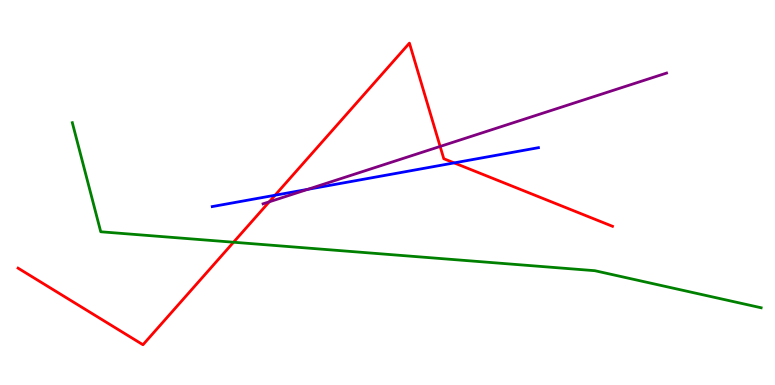[{'lines': ['blue', 'red'], 'intersections': [{'x': 3.55, 'y': 4.93}, {'x': 5.86, 'y': 5.77}]}, {'lines': ['green', 'red'], 'intersections': [{'x': 3.01, 'y': 3.71}]}, {'lines': ['purple', 'red'], 'intersections': [{'x': 3.47, 'y': 4.76}, {'x': 5.68, 'y': 6.2}]}, {'lines': ['blue', 'green'], 'intersections': []}, {'lines': ['blue', 'purple'], 'intersections': [{'x': 3.97, 'y': 5.08}]}, {'lines': ['green', 'purple'], 'intersections': []}]